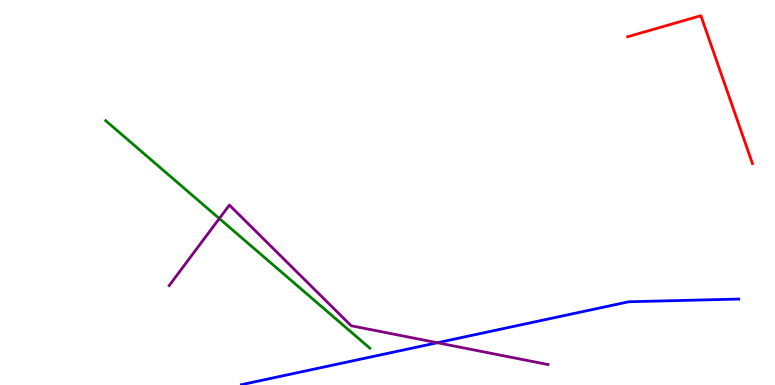[{'lines': ['blue', 'red'], 'intersections': []}, {'lines': ['green', 'red'], 'intersections': []}, {'lines': ['purple', 'red'], 'intersections': []}, {'lines': ['blue', 'green'], 'intersections': []}, {'lines': ['blue', 'purple'], 'intersections': [{'x': 5.64, 'y': 1.1}]}, {'lines': ['green', 'purple'], 'intersections': [{'x': 2.83, 'y': 4.32}]}]